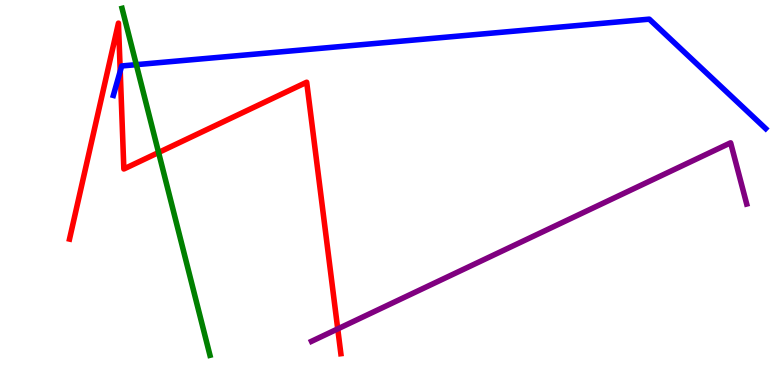[{'lines': ['blue', 'red'], 'intersections': [{'x': 1.55, 'y': 8.15}]}, {'lines': ['green', 'red'], 'intersections': [{'x': 2.05, 'y': 6.04}]}, {'lines': ['purple', 'red'], 'intersections': [{'x': 4.36, 'y': 1.46}]}, {'lines': ['blue', 'green'], 'intersections': [{'x': 1.76, 'y': 8.32}]}, {'lines': ['blue', 'purple'], 'intersections': []}, {'lines': ['green', 'purple'], 'intersections': []}]